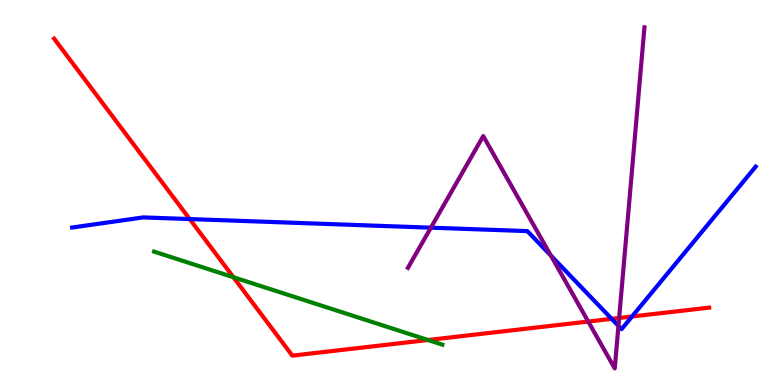[{'lines': ['blue', 'red'], 'intersections': [{'x': 2.45, 'y': 4.31}, {'x': 7.89, 'y': 1.72}, {'x': 8.16, 'y': 1.78}]}, {'lines': ['green', 'red'], 'intersections': [{'x': 3.01, 'y': 2.8}, {'x': 5.52, 'y': 1.17}]}, {'lines': ['purple', 'red'], 'intersections': [{'x': 7.59, 'y': 1.65}, {'x': 7.99, 'y': 1.74}]}, {'lines': ['blue', 'green'], 'intersections': []}, {'lines': ['blue', 'purple'], 'intersections': [{'x': 5.56, 'y': 4.09}, {'x': 7.11, 'y': 3.36}, {'x': 7.98, 'y': 1.53}]}, {'lines': ['green', 'purple'], 'intersections': []}]